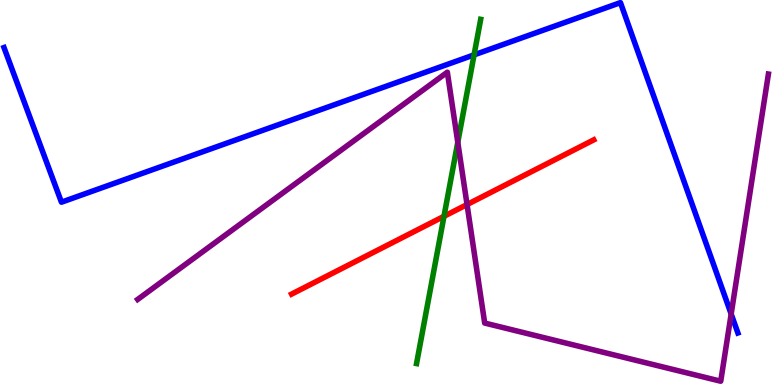[{'lines': ['blue', 'red'], 'intersections': []}, {'lines': ['green', 'red'], 'intersections': [{'x': 5.73, 'y': 4.38}]}, {'lines': ['purple', 'red'], 'intersections': [{'x': 6.03, 'y': 4.69}]}, {'lines': ['blue', 'green'], 'intersections': [{'x': 6.12, 'y': 8.57}]}, {'lines': ['blue', 'purple'], 'intersections': [{'x': 9.43, 'y': 1.84}]}, {'lines': ['green', 'purple'], 'intersections': [{'x': 5.91, 'y': 6.3}]}]